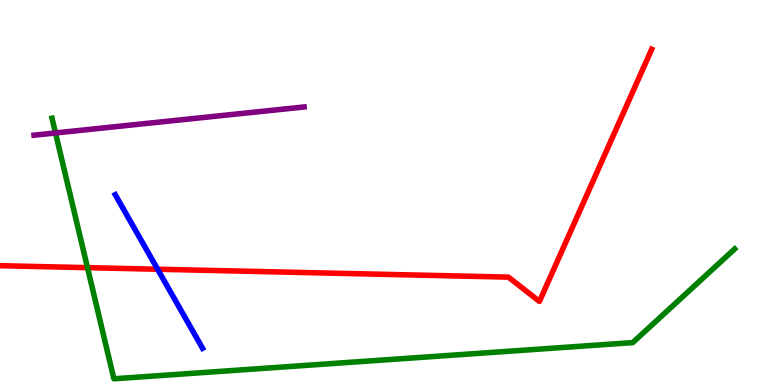[{'lines': ['blue', 'red'], 'intersections': [{'x': 2.03, 'y': 3.01}]}, {'lines': ['green', 'red'], 'intersections': [{'x': 1.13, 'y': 3.05}]}, {'lines': ['purple', 'red'], 'intersections': []}, {'lines': ['blue', 'green'], 'intersections': []}, {'lines': ['blue', 'purple'], 'intersections': []}, {'lines': ['green', 'purple'], 'intersections': [{'x': 0.716, 'y': 6.55}]}]